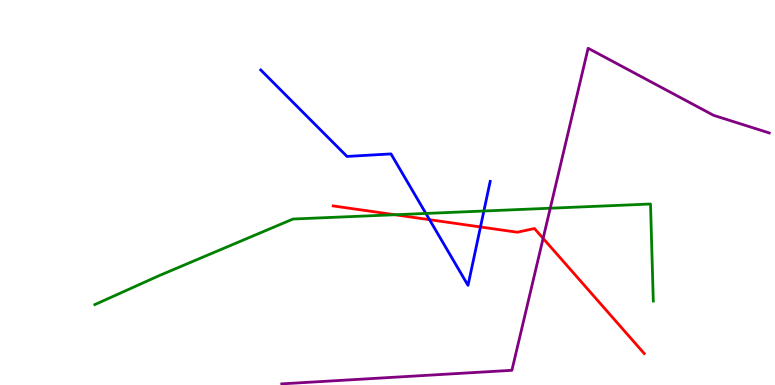[{'lines': ['blue', 'red'], 'intersections': [{'x': 5.54, 'y': 4.29}, {'x': 6.2, 'y': 4.1}]}, {'lines': ['green', 'red'], 'intersections': [{'x': 5.1, 'y': 4.42}]}, {'lines': ['purple', 'red'], 'intersections': [{'x': 7.01, 'y': 3.81}]}, {'lines': ['blue', 'green'], 'intersections': [{'x': 5.5, 'y': 4.46}, {'x': 6.24, 'y': 4.52}]}, {'lines': ['blue', 'purple'], 'intersections': []}, {'lines': ['green', 'purple'], 'intersections': [{'x': 7.1, 'y': 4.59}]}]